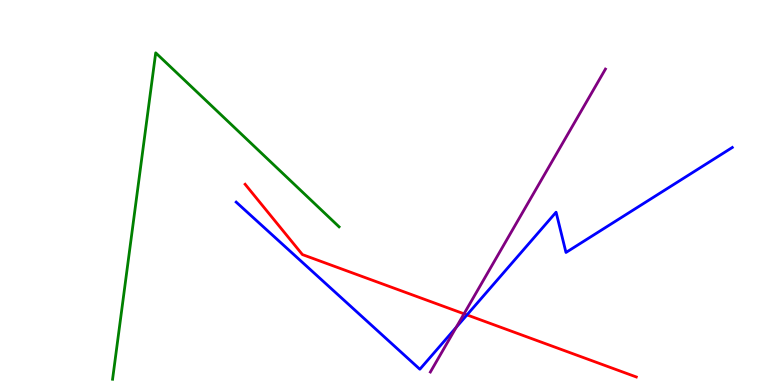[{'lines': ['blue', 'red'], 'intersections': [{'x': 6.03, 'y': 1.82}]}, {'lines': ['green', 'red'], 'intersections': []}, {'lines': ['purple', 'red'], 'intersections': [{'x': 5.99, 'y': 1.85}]}, {'lines': ['blue', 'green'], 'intersections': []}, {'lines': ['blue', 'purple'], 'intersections': [{'x': 5.89, 'y': 1.5}]}, {'lines': ['green', 'purple'], 'intersections': []}]